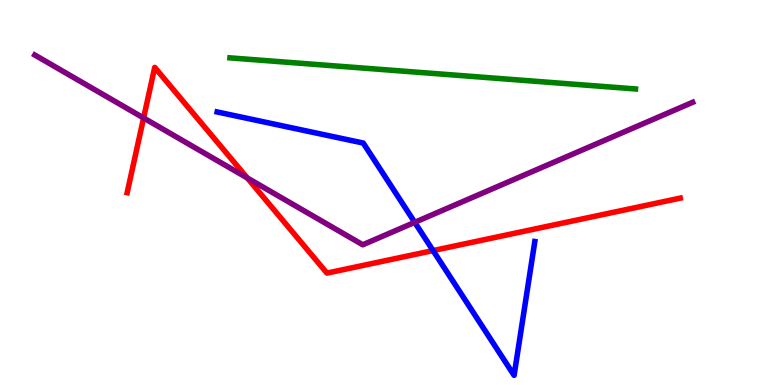[{'lines': ['blue', 'red'], 'intersections': [{'x': 5.59, 'y': 3.49}]}, {'lines': ['green', 'red'], 'intersections': []}, {'lines': ['purple', 'red'], 'intersections': [{'x': 1.85, 'y': 6.94}, {'x': 3.19, 'y': 5.38}]}, {'lines': ['blue', 'green'], 'intersections': []}, {'lines': ['blue', 'purple'], 'intersections': [{'x': 5.35, 'y': 4.23}]}, {'lines': ['green', 'purple'], 'intersections': []}]